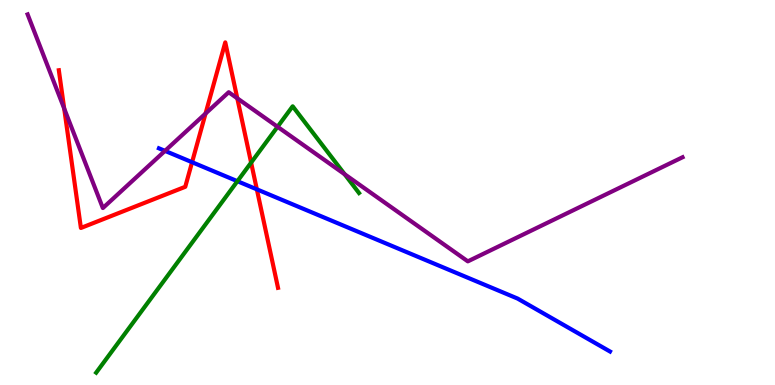[{'lines': ['blue', 'red'], 'intersections': [{'x': 2.48, 'y': 5.79}, {'x': 3.31, 'y': 5.08}]}, {'lines': ['green', 'red'], 'intersections': [{'x': 3.24, 'y': 5.78}]}, {'lines': ['purple', 'red'], 'intersections': [{'x': 0.828, 'y': 7.18}, {'x': 2.65, 'y': 7.05}, {'x': 3.06, 'y': 7.45}]}, {'lines': ['blue', 'green'], 'intersections': [{'x': 3.06, 'y': 5.29}]}, {'lines': ['blue', 'purple'], 'intersections': [{'x': 2.13, 'y': 6.08}]}, {'lines': ['green', 'purple'], 'intersections': [{'x': 3.58, 'y': 6.71}, {'x': 4.45, 'y': 5.47}]}]